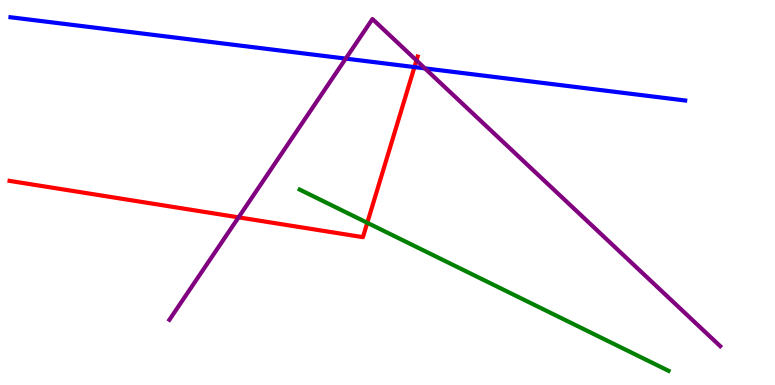[{'lines': ['blue', 'red'], 'intersections': [{'x': 5.35, 'y': 8.26}]}, {'lines': ['green', 'red'], 'intersections': [{'x': 4.74, 'y': 4.21}]}, {'lines': ['purple', 'red'], 'intersections': [{'x': 3.08, 'y': 4.35}, {'x': 5.37, 'y': 8.43}]}, {'lines': ['blue', 'green'], 'intersections': []}, {'lines': ['blue', 'purple'], 'intersections': [{'x': 4.46, 'y': 8.48}, {'x': 5.48, 'y': 8.22}]}, {'lines': ['green', 'purple'], 'intersections': []}]